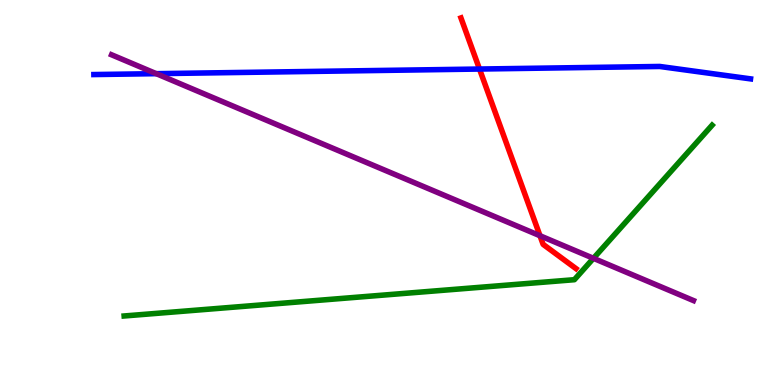[{'lines': ['blue', 'red'], 'intersections': [{'x': 6.19, 'y': 8.21}]}, {'lines': ['green', 'red'], 'intersections': []}, {'lines': ['purple', 'red'], 'intersections': [{'x': 6.97, 'y': 3.88}]}, {'lines': ['blue', 'green'], 'intersections': []}, {'lines': ['blue', 'purple'], 'intersections': [{'x': 2.02, 'y': 8.09}]}, {'lines': ['green', 'purple'], 'intersections': [{'x': 7.66, 'y': 3.29}]}]